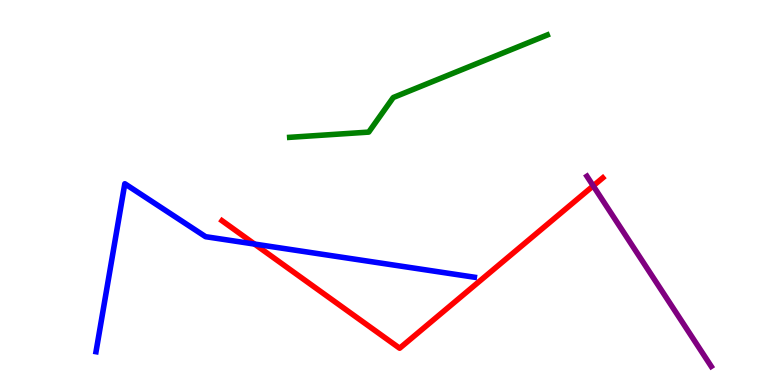[{'lines': ['blue', 'red'], 'intersections': [{'x': 3.28, 'y': 3.66}]}, {'lines': ['green', 'red'], 'intersections': []}, {'lines': ['purple', 'red'], 'intersections': [{'x': 7.65, 'y': 5.17}]}, {'lines': ['blue', 'green'], 'intersections': []}, {'lines': ['blue', 'purple'], 'intersections': []}, {'lines': ['green', 'purple'], 'intersections': []}]